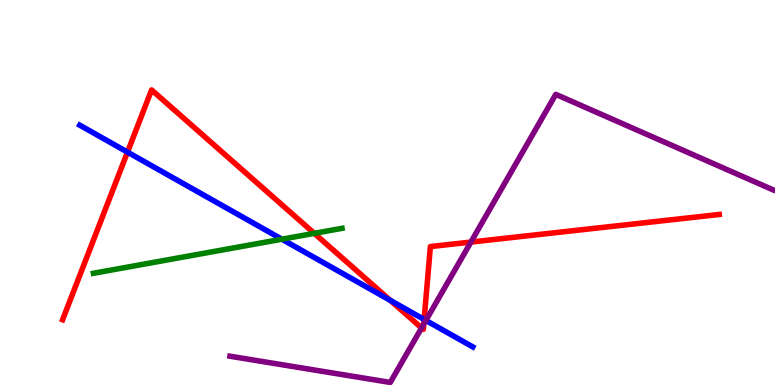[{'lines': ['blue', 'red'], 'intersections': [{'x': 1.65, 'y': 6.05}, {'x': 5.04, 'y': 2.2}, {'x': 5.47, 'y': 1.7}]}, {'lines': ['green', 'red'], 'intersections': [{'x': 4.06, 'y': 3.94}]}, {'lines': ['purple', 'red'], 'intersections': [{'x': 5.44, 'y': 1.48}, {'x': 5.47, 'y': 1.58}, {'x': 6.08, 'y': 3.71}]}, {'lines': ['blue', 'green'], 'intersections': [{'x': 3.64, 'y': 3.79}]}, {'lines': ['blue', 'purple'], 'intersections': [{'x': 5.5, 'y': 1.68}]}, {'lines': ['green', 'purple'], 'intersections': []}]